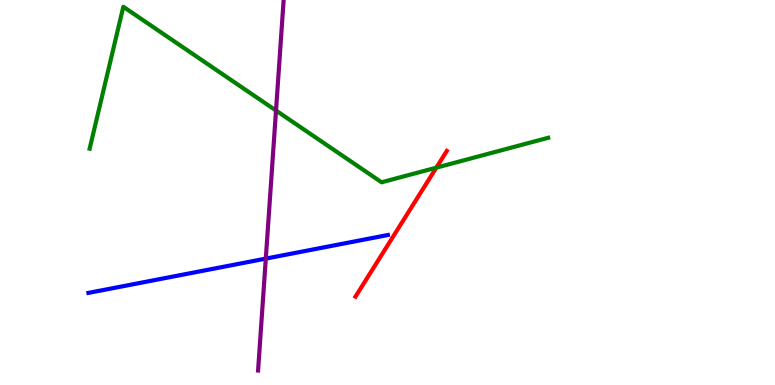[{'lines': ['blue', 'red'], 'intersections': []}, {'lines': ['green', 'red'], 'intersections': [{'x': 5.63, 'y': 5.65}]}, {'lines': ['purple', 'red'], 'intersections': []}, {'lines': ['blue', 'green'], 'intersections': []}, {'lines': ['blue', 'purple'], 'intersections': [{'x': 3.43, 'y': 3.28}]}, {'lines': ['green', 'purple'], 'intersections': [{'x': 3.56, 'y': 7.13}]}]